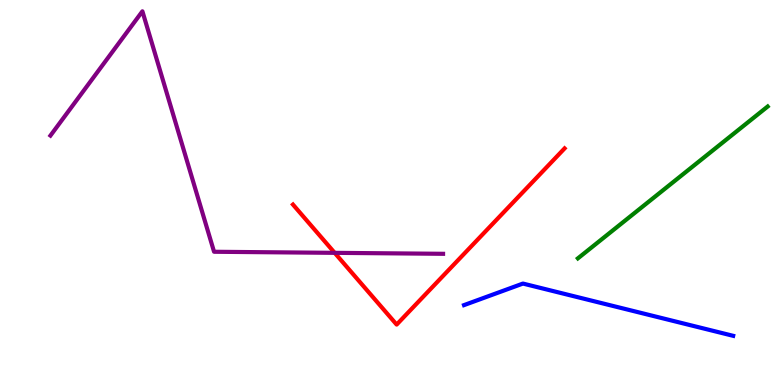[{'lines': ['blue', 'red'], 'intersections': []}, {'lines': ['green', 'red'], 'intersections': []}, {'lines': ['purple', 'red'], 'intersections': [{'x': 4.32, 'y': 3.43}]}, {'lines': ['blue', 'green'], 'intersections': []}, {'lines': ['blue', 'purple'], 'intersections': []}, {'lines': ['green', 'purple'], 'intersections': []}]